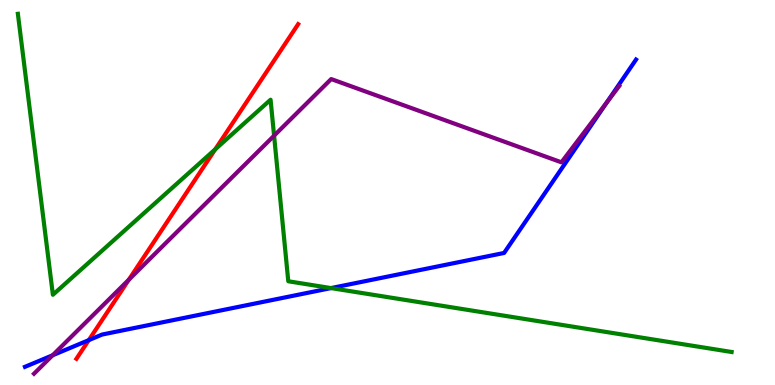[{'lines': ['blue', 'red'], 'intersections': [{'x': 1.15, 'y': 1.17}]}, {'lines': ['green', 'red'], 'intersections': [{'x': 2.78, 'y': 6.12}]}, {'lines': ['purple', 'red'], 'intersections': [{'x': 1.66, 'y': 2.74}]}, {'lines': ['blue', 'green'], 'intersections': [{'x': 4.27, 'y': 2.52}]}, {'lines': ['blue', 'purple'], 'intersections': [{'x': 0.679, 'y': 0.772}, {'x': 7.83, 'y': 7.34}]}, {'lines': ['green', 'purple'], 'intersections': [{'x': 3.54, 'y': 6.48}]}]